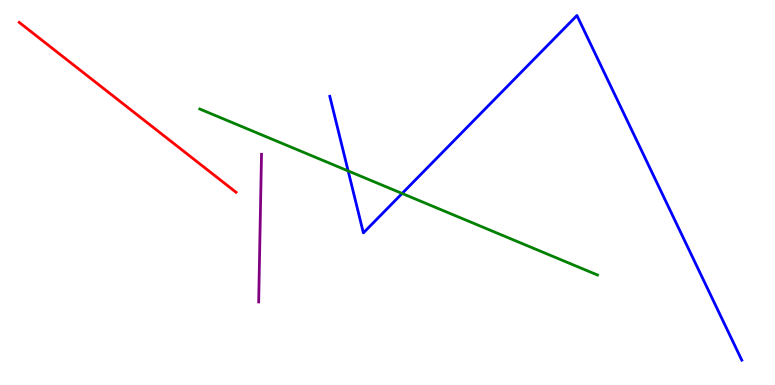[{'lines': ['blue', 'red'], 'intersections': []}, {'lines': ['green', 'red'], 'intersections': []}, {'lines': ['purple', 'red'], 'intersections': []}, {'lines': ['blue', 'green'], 'intersections': [{'x': 4.49, 'y': 5.56}, {'x': 5.19, 'y': 4.98}]}, {'lines': ['blue', 'purple'], 'intersections': []}, {'lines': ['green', 'purple'], 'intersections': []}]